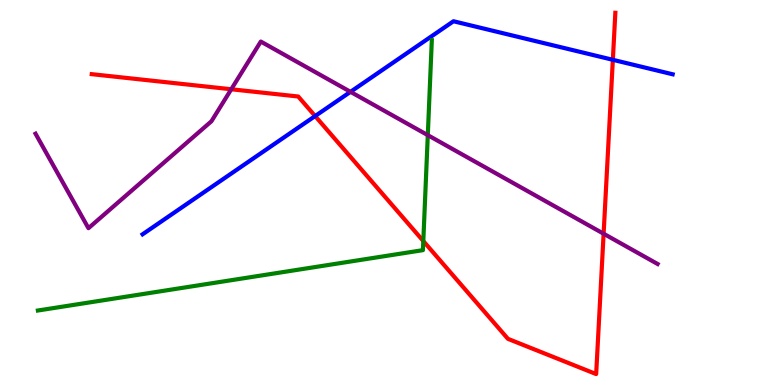[{'lines': ['blue', 'red'], 'intersections': [{'x': 4.07, 'y': 6.99}, {'x': 7.91, 'y': 8.45}]}, {'lines': ['green', 'red'], 'intersections': [{'x': 5.46, 'y': 3.74}]}, {'lines': ['purple', 'red'], 'intersections': [{'x': 2.98, 'y': 7.68}, {'x': 7.79, 'y': 3.93}]}, {'lines': ['blue', 'green'], 'intersections': []}, {'lines': ['blue', 'purple'], 'intersections': [{'x': 4.52, 'y': 7.61}]}, {'lines': ['green', 'purple'], 'intersections': [{'x': 5.52, 'y': 6.49}]}]